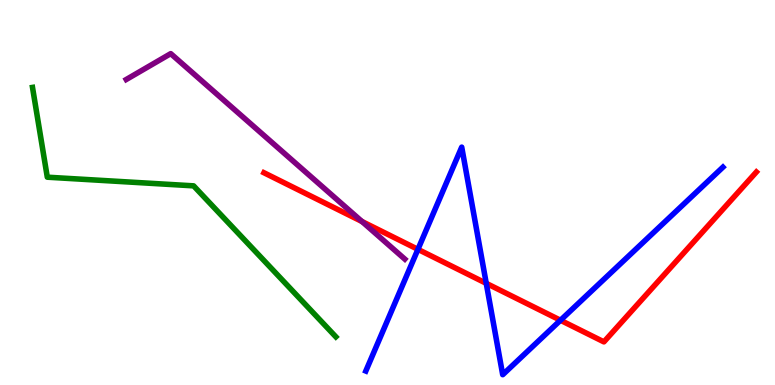[{'lines': ['blue', 'red'], 'intersections': [{'x': 5.39, 'y': 3.52}, {'x': 6.27, 'y': 2.64}, {'x': 7.23, 'y': 1.68}]}, {'lines': ['green', 'red'], 'intersections': []}, {'lines': ['purple', 'red'], 'intersections': [{'x': 4.67, 'y': 4.25}]}, {'lines': ['blue', 'green'], 'intersections': []}, {'lines': ['blue', 'purple'], 'intersections': []}, {'lines': ['green', 'purple'], 'intersections': []}]